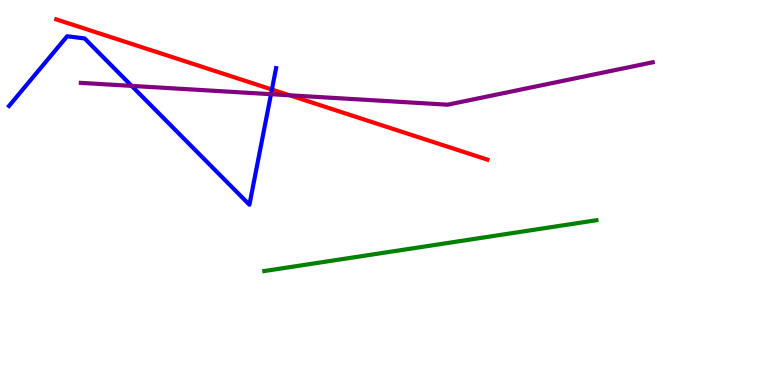[{'lines': ['blue', 'red'], 'intersections': [{'x': 3.51, 'y': 7.67}]}, {'lines': ['green', 'red'], 'intersections': []}, {'lines': ['purple', 'red'], 'intersections': [{'x': 3.74, 'y': 7.52}]}, {'lines': ['blue', 'green'], 'intersections': []}, {'lines': ['blue', 'purple'], 'intersections': [{'x': 1.7, 'y': 7.77}, {'x': 3.5, 'y': 7.55}]}, {'lines': ['green', 'purple'], 'intersections': []}]